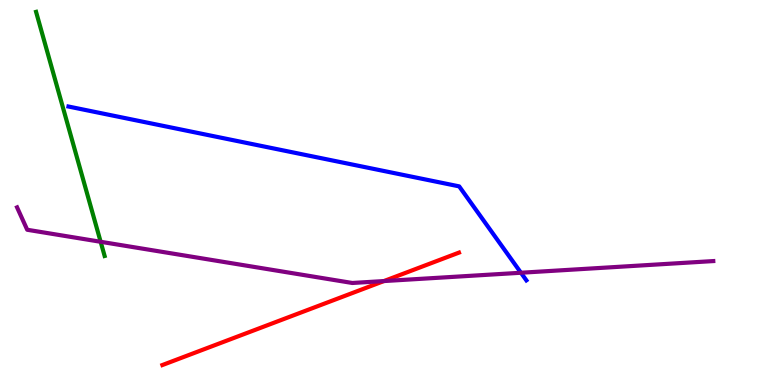[{'lines': ['blue', 'red'], 'intersections': []}, {'lines': ['green', 'red'], 'intersections': []}, {'lines': ['purple', 'red'], 'intersections': [{'x': 4.95, 'y': 2.7}]}, {'lines': ['blue', 'green'], 'intersections': []}, {'lines': ['blue', 'purple'], 'intersections': [{'x': 6.72, 'y': 2.92}]}, {'lines': ['green', 'purple'], 'intersections': [{'x': 1.3, 'y': 3.72}]}]